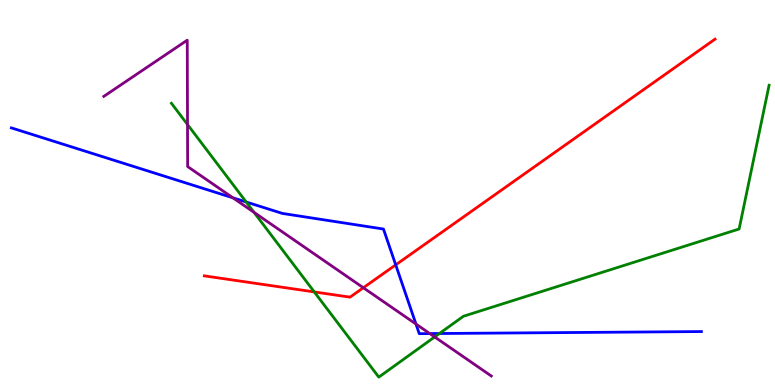[{'lines': ['blue', 'red'], 'intersections': [{'x': 5.11, 'y': 3.12}]}, {'lines': ['green', 'red'], 'intersections': [{'x': 4.06, 'y': 2.42}]}, {'lines': ['purple', 'red'], 'intersections': [{'x': 4.69, 'y': 2.53}]}, {'lines': ['blue', 'green'], 'intersections': [{'x': 3.18, 'y': 4.75}, {'x': 5.67, 'y': 1.34}]}, {'lines': ['blue', 'purple'], 'intersections': [{'x': 3.01, 'y': 4.86}, {'x': 5.37, 'y': 1.58}, {'x': 5.55, 'y': 1.34}]}, {'lines': ['green', 'purple'], 'intersections': [{'x': 2.42, 'y': 6.77}, {'x': 3.28, 'y': 4.48}, {'x': 5.61, 'y': 1.25}]}]